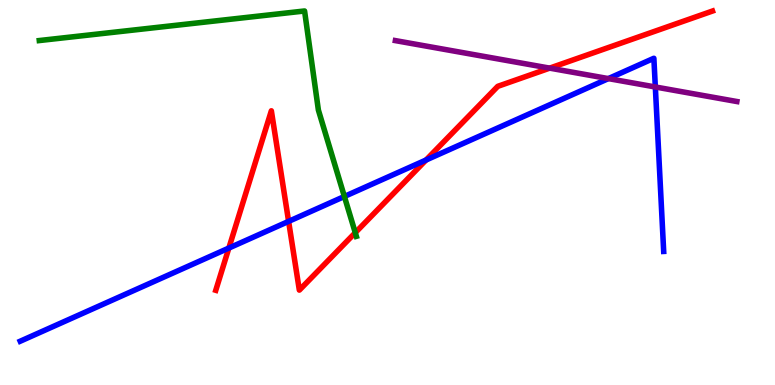[{'lines': ['blue', 'red'], 'intersections': [{'x': 2.95, 'y': 3.56}, {'x': 3.72, 'y': 4.25}, {'x': 5.5, 'y': 5.84}]}, {'lines': ['green', 'red'], 'intersections': [{'x': 4.58, 'y': 3.96}]}, {'lines': ['purple', 'red'], 'intersections': [{'x': 7.09, 'y': 8.23}]}, {'lines': ['blue', 'green'], 'intersections': [{'x': 4.44, 'y': 4.9}]}, {'lines': ['blue', 'purple'], 'intersections': [{'x': 7.85, 'y': 7.96}, {'x': 8.46, 'y': 7.74}]}, {'lines': ['green', 'purple'], 'intersections': []}]